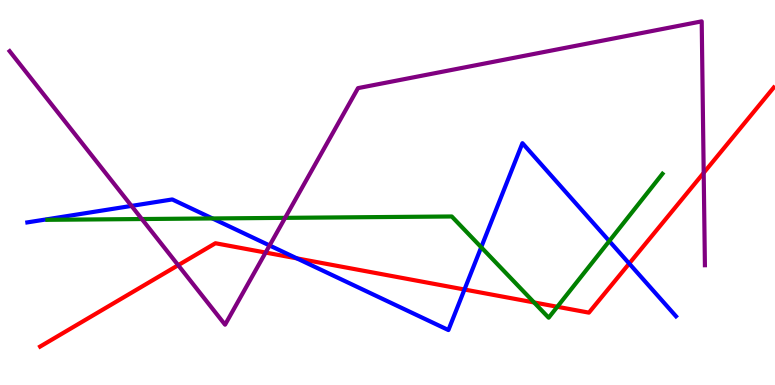[{'lines': ['blue', 'red'], 'intersections': [{'x': 3.83, 'y': 3.29}, {'x': 5.99, 'y': 2.48}, {'x': 8.12, 'y': 3.15}]}, {'lines': ['green', 'red'], 'intersections': [{'x': 6.89, 'y': 2.14}, {'x': 7.19, 'y': 2.03}]}, {'lines': ['purple', 'red'], 'intersections': [{'x': 2.3, 'y': 3.11}, {'x': 3.43, 'y': 3.44}, {'x': 9.08, 'y': 5.51}]}, {'lines': ['blue', 'green'], 'intersections': [{'x': 2.74, 'y': 4.33}, {'x': 6.21, 'y': 3.58}, {'x': 7.86, 'y': 3.74}]}, {'lines': ['blue', 'purple'], 'intersections': [{'x': 1.7, 'y': 4.65}, {'x': 3.48, 'y': 3.62}]}, {'lines': ['green', 'purple'], 'intersections': [{'x': 1.83, 'y': 4.31}, {'x': 3.68, 'y': 4.34}]}]